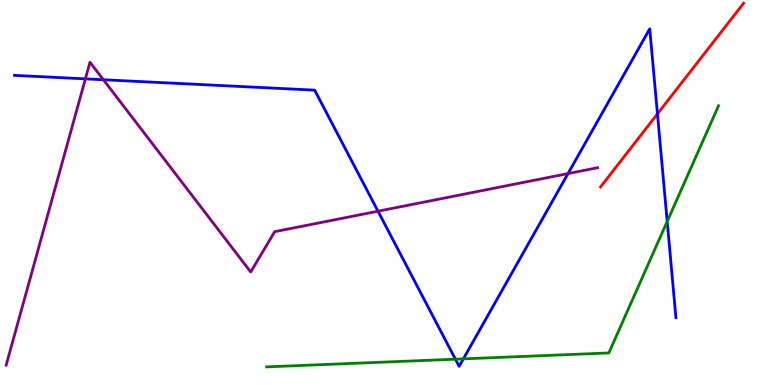[{'lines': ['blue', 'red'], 'intersections': [{'x': 8.48, 'y': 7.04}]}, {'lines': ['green', 'red'], 'intersections': []}, {'lines': ['purple', 'red'], 'intersections': []}, {'lines': ['blue', 'green'], 'intersections': [{'x': 5.88, 'y': 0.67}, {'x': 5.98, 'y': 0.679}, {'x': 8.61, 'y': 4.25}]}, {'lines': ['blue', 'purple'], 'intersections': [{'x': 1.1, 'y': 7.95}, {'x': 1.33, 'y': 7.93}, {'x': 4.88, 'y': 4.51}, {'x': 7.33, 'y': 5.49}]}, {'lines': ['green', 'purple'], 'intersections': []}]